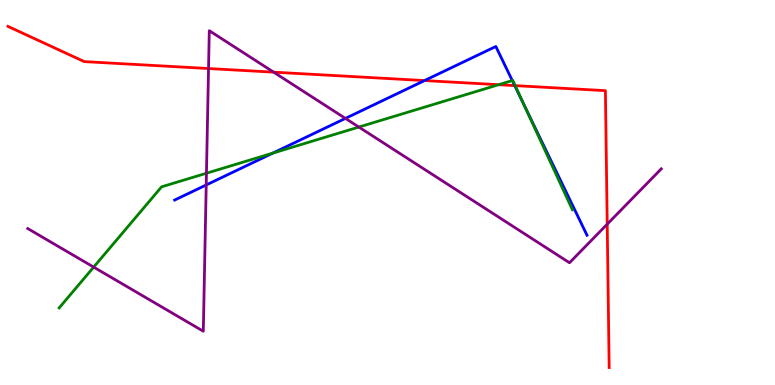[{'lines': ['blue', 'red'], 'intersections': [{'x': 5.48, 'y': 7.91}, {'x': 6.64, 'y': 7.78}]}, {'lines': ['green', 'red'], 'intersections': [{'x': 6.43, 'y': 7.8}, {'x': 6.65, 'y': 7.78}]}, {'lines': ['purple', 'red'], 'intersections': [{'x': 2.69, 'y': 8.22}, {'x': 3.53, 'y': 8.13}, {'x': 7.84, 'y': 4.18}]}, {'lines': ['blue', 'green'], 'intersections': [{'x': 3.52, 'y': 6.02}, {'x': 6.61, 'y': 7.91}, {'x': 6.76, 'y': 7.28}]}, {'lines': ['blue', 'purple'], 'intersections': [{'x': 2.66, 'y': 5.2}, {'x': 4.46, 'y': 6.92}]}, {'lines': ['green', 'purple'], 'intersections': [{'x': 1.21, 'y': 3.06}, {'x': 2.66, 'y': 5.5}, {'x': 4.63, 'y': 6.7}]}]